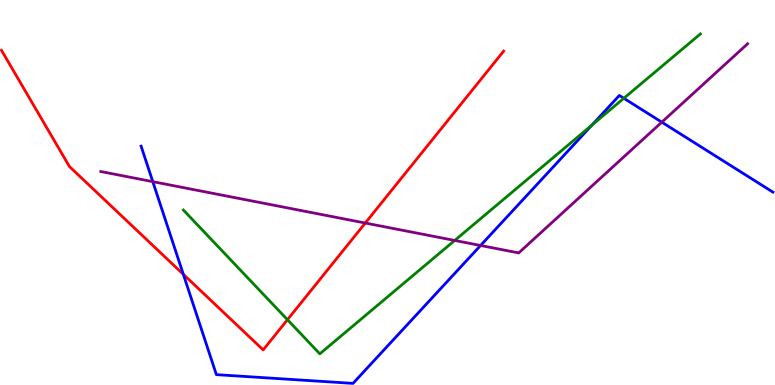[{'lines': ['blue', 'red'], 'intersections': [{'x': 2.37, 'y': 2.87}]}, {'lines': ['green', 'red'], 'intersections': [{'x': 3.71, 'y': 1.7}]}, {'lines': ['purple', 'red'], 'intersections': [{'x': 4.71, 'y': 4.21}]}, {'lines': ['blue', 'green'], 'intersections': [{'x': 7.64, 'y': 6.75}, {'x': 8.05, 'y': 7.45}]}, {'lines': ['blue', 'purple'], 'intersections': [{'x': 1.97, 'y': 5.28}, {'x': 6.2, 'y': 3.62}, {'x': 8.54, 'y': 6.83}]}, {'lines': ['green', 'purple'], 'intersections': [{'x': 5.87, 'y': 3.75}]}]